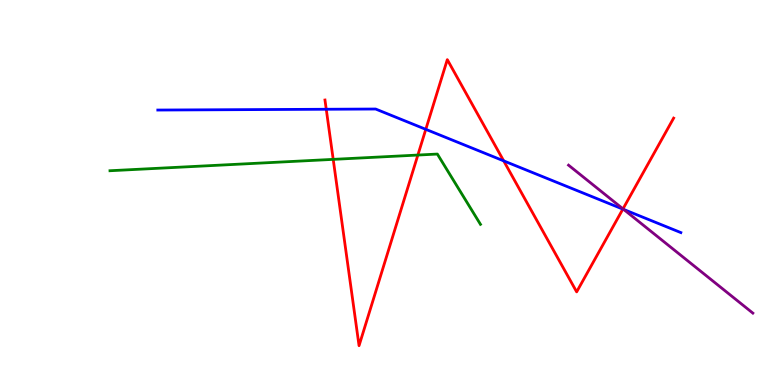[{'lines': ['blue', 'red'], 'intersections': [{'x': 4.21, 'y': 7.16}, {'x': 5.49, 'y': 6.64}, {'x': 6.5, 'y': 5.82}, {'x': 8.04, 'y': 4.57}]}, {'lines': ['green', 'red'], 'intersections': [{'x': 4.3, 'y': 5.86}, {'x': 5.39, 'y': 5.97}]}, {'lines': ['purple', 'red'], 'intersections': [{'x': 8.04, 'y': 4.57}]}, {'lines': ['blue', 'green'], 'intersections': []}, {'lines': ['blue', 'purple'], 'intersections': [{'x': 8.05, 'y': 4.56}]}, {'lines': ['green', 'purple'], 'intersections': []}]